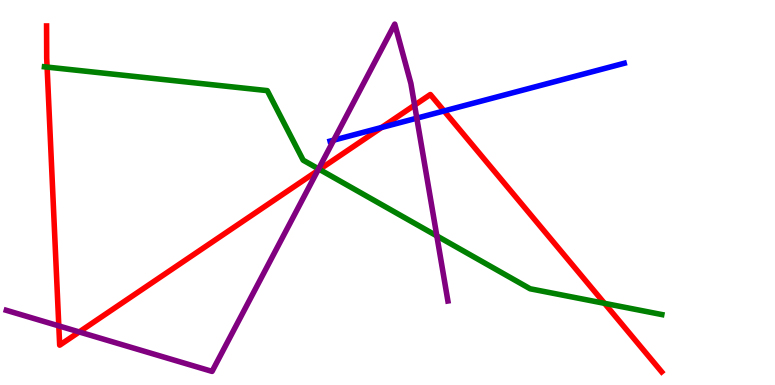[{'lines': ['blue', 'red'], 'intersections': [{'x': 4.92, 'y': 6.69}, {'x': 5.73, 'y': 7.12}]}, {'lines': ['green', 'red'], 'intersections': [{'x': 0.608, 'y': 8.26}, {'x': 4.12, 'y': 5.6}, {'x': 7.8, 'y': 2.12}]}, {'lines': ['purple', 'red'], 'intersections': [{'x': 0.759, 'y': 1.54}, {'x': 1.02, 'y': 1.38}, {'x': 4.1, 'y': 5.56}, {'x': 5.35, 'y': 7.27}]}, {'lines': ['blue', 'green'], 'intersections': []}, {'lines': ['blue', 'purple'], 'intersections': [{'x': 4.31, 'y': 6.36}, {'x': 5.38, 'y': 6.93}]}, {'lines': ['green', 'purple'], 'intersections': [{'x': 4.11, 'y': 5.61}, {'x': 5.64, 'y': 3.87}]}]